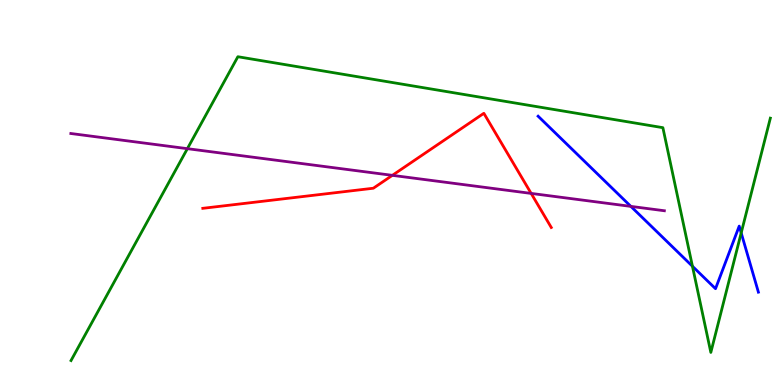[{'lines': ['blue', 'red'], 'intersections': []}, {'lines': ['green', 'red'], 'intersections': []}, {'lines': ['purple', 'red'], 'intersections': [{'x': 5.06, 'y': 5.45}, {'x': 6.85, 'y': 4.98}]}, {'lines': ['blue', 'green'], 'intersections': [{'x': 8.93, 'y': 3.08}, {'x': 9.56, 'y': 3.95}]}, {'lines': ['blue', 'purple'], 'intersections': [{'x': 8.14, 'y': 4.64}]}, {'lines': ['green', 'purple'], 'intersections': [{'x': 2.42, 'y': 6.14}]}]